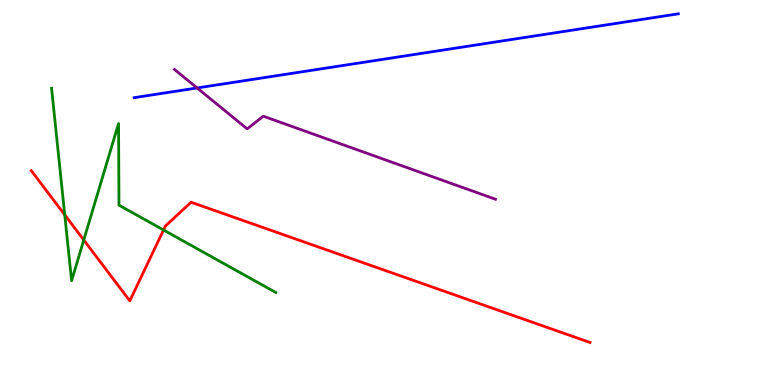[{'lines': ['blue', 'red'], 'intersections': []}, {'lines': ['green', 'red'], 'intersections': [{'x': 0.835, 'y': 4.42}, {'x': 1.08, 'y': 3.77}, {'x': 2.11, 'y': 4.03}]}, {'lines': ['purple', 'red'], 'intersections': []}, {'lines': ['blue', 'green'], 'intersections': []}, {'lines': ['blue', 'purple'], 'intersections': [{'x': 2.54, 'y': 7.72}]}, {'lines': ['green', 'purple'], 'intersections': []}]